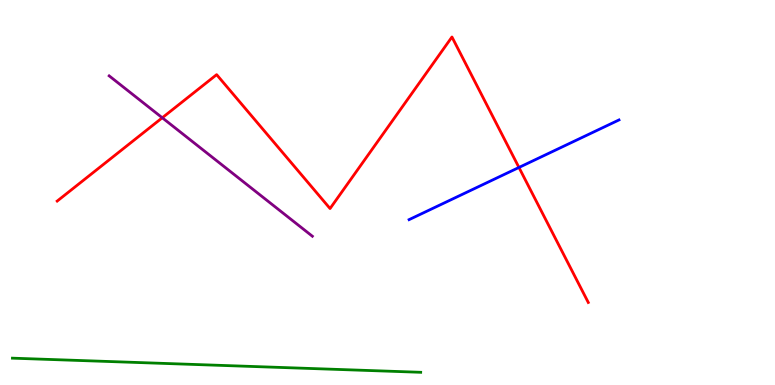[{'lines': ['blue', 'red'], 'intersections': [{'x': 6.7, 'y': 5.65}]}, {'lines': ['green', 'red'], 'intersections': []}, {'lines': ['purple', 'red'], 'intersections': [{'x': 2.09, 'y': 6.94}]}, {'lines': ['blue', 'green'], 'intersections': []}, {'lines': ['blue', 'purple'], 'intersections': []}, {'lines': ['green', 'purple'], 'intersections': []}]